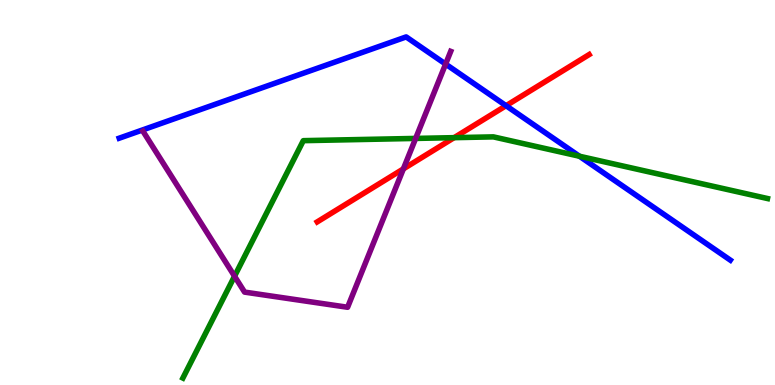[{'lines': ['blue', 'red'], 'intersections': [{'x': 6.53, 'y': 7.25}]}, {'lines': ['green', 'red'], 'intersections': [{'x': 5.86, 'y': 6.42}]}, {'lines': ['purple', 'red'], 'intersections': [{'x': 5.2, 'y': 5.61}]}, {'lines': ['blue', 'green'], 'intersections': [{'x': 7.48, 'y': 5.94}]}, {'lines': ['blue', 'purple'], 'intersections': [{'x': 5.75, 'y': 8.34}]}, {'lines': ['green', 'purple'], 'intersections': [{'x': 3.03, 'y': 2.83}, {'x': 5.36, 'y': 6.4}]}]